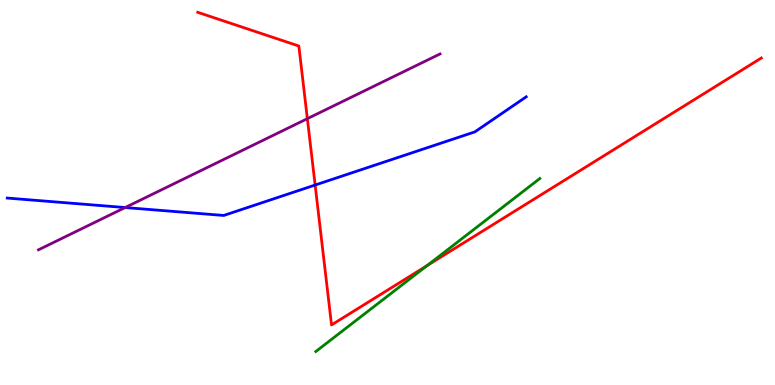[{'lines': ['blue', 'red'], 'intersections': [{'x': 4.07, 'y': 5.19}]}, {'lines': ['green', 'red'], 'intersections': [{'x': 5.51, 'y': 3.1}]}, {'lines': ['purple', 'red'], 'intersections': [{'x': 3.97, 'y': 6.92}]}, {'lines': ['blue', 'green'], 'intersections': []}, {'lines': ['blue', 'purple'], 'intersections': [{'x': 1.61, 'y': 4.61}]}, {'lines': ['green', 'purple'], 'intersections': []}]